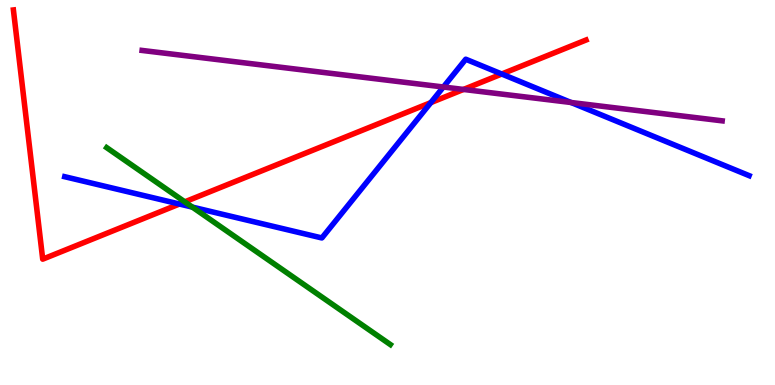[{'lines': ['blue', 'red'], 'intersections': [{'x': 2.31, 'y': 4.7}, {'x': 5.56, 'y': 7.33}, {'x': 6.47, 'y': 8.08}]}, {'lines': ['green', 'red'], 'intersections': [{'x': 2.38, 'y': 4.76}]}, {'lines': ['purple', 'red'], 'intersections': [{'x': 5.98, 'y': 7.68}]}, {'lines': ['blue', 'green'], 'intersections': [{'x': 2.48, 'y': 4.62}]}, {'lines': ['blue', 'purple'], 'intersections': [{'x': 5.72, 'y': 7.74}, {'x': 7.37, 'y': 7.34}]}, {'lines': ['green', 'purple'], 'intersections': []}]